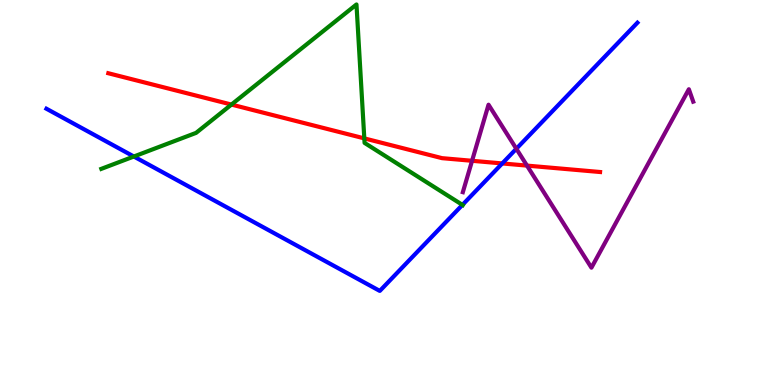[{'lines': ['blue', 'red'], 'intersections': [{'x': 6.48, 'y': 5.75}]}, {'lines': ['green', 'red'], 'intersections': [{'x': 2.99, 'y': 7.28}, {'x': 4.7, 'y': 6.41}]}, {'lines': ['purple', 'red'], 'intersections': [{'x': 6.09, 'y': 5.82}, {'x': 6.8, 'y': 5.7}]}, {'lines': ['blue', 'green'], 'intersections': [{'x': 1.73, 'y': 5.93}, {'x': 5.97, 'y': 4.68}]}, {'lines': ['blue', 'purple'], 'intersections': [{'x': 6.66, 'y': 6.14}]}, {'lines': ['green', 'purple'], 'intersections': []}]